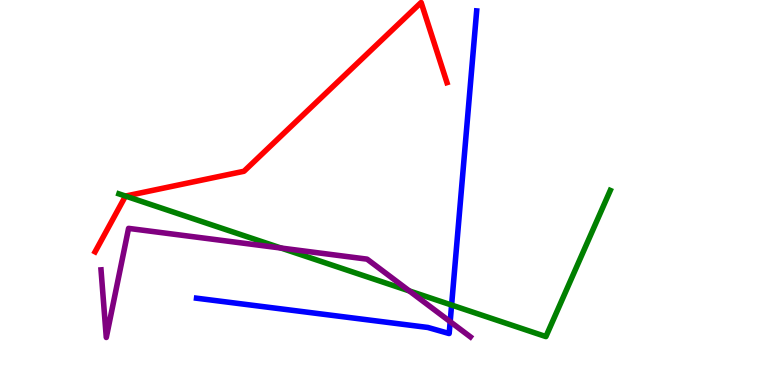[{'lines': ['blue', 'red'], 'intersections': []}, {'lines': ['green', 'red'], 'intersections': [{'x': 1.62, 'y': 4.91}]}, {'lines': ['purple', 'red'], 'intersections': []}, {'lines': ['blue', 'green'], 'intersections': [{'x': 5.83, 'y': 2.08}]}, {'lines': ['blue', 'purple'], 'intersections': [{'x': 5.81, 'y': 1.65}]}, {'lines': ['green', 'purple'], 'intersections': [{'x': 3.63, 'y': 3.56}, {'x': 5.28, 'y': 2.44}]}]